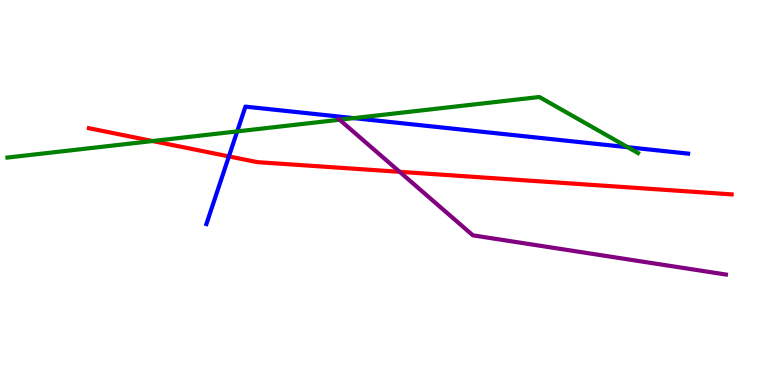[{'lines': ['blue', 'red'], 'intersections': [{'x': 2.95, 'y': 5.94}]}, {'lines': ['green', 'red'], 'intersections': [{'x': 1.97, 'y': 6.34}]}, {'lines': ['purple', 'red'], 'intersections': [{'x': 5.16, 'y': 5.54}]}, {'lines': ['blue', 'green'], 'intersections': [{'x': 3.06, 'y': 6.59}, {'x': 4.56, 'y': 6.93}, {'x': 8.1, 'y': 6.18}]}, {'lines': ['blue', 'purple'], 'intersections': []}, {'lines': ['green', 'purple'], 'intersections': [{'x': 4.38, 'y': 6.89}]}]